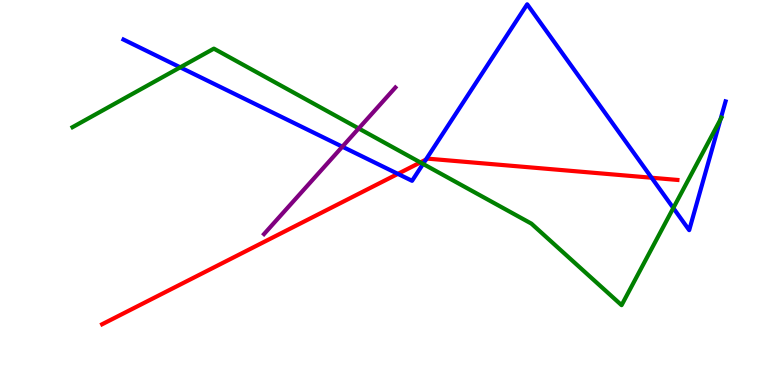[{'lines': ['blue', 'red'], 'intersections': [{'x': 5.13, 'y': 5.48}, {'x': 5.5, 'y': 5.85}, {'x': 8.41, 'y': 5.38}]}, {'lines': ['green', 'red'], 'intersections': [{'x': 5.42, 'y': 5.78}]}, {'lines': ['purple', 'red'], 'intersections': []}, {'lines': ['blue', 'green'], 'intersections': [{'x': 2.33, 'y': 8.25}, {'x': 5.46, 'y': 5.74}, {'x': 8.69, 'y': 4.6}, {'x': 9.3, 'y': 6.9}]}, {'lines': ['blue', 'purple'], 'intersections': [{'x': 4.42, 'y': 6.19}]}, {'lines': ['green', 'purple'], 'intersections': [{'x': 4.63, 'y': 6.66}]}]